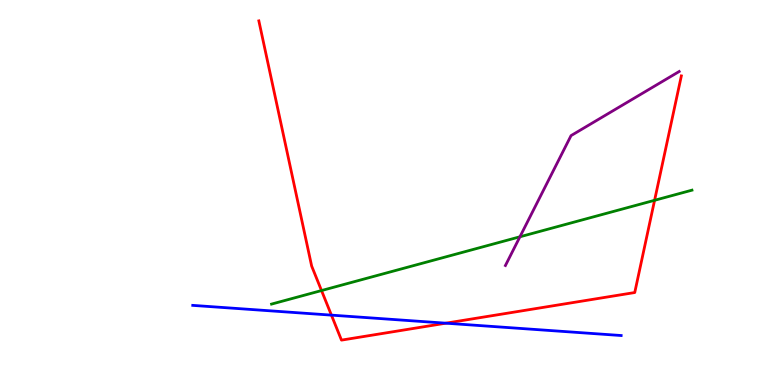[{'lines': ['blue', 'red'], 'intersections': [{'x': 4.28, 'y': 1.81}, {'x': 5.75, 'y': 1.61}]}, {'lines': ['green', 'red'], 'intersections': [{'x': 4.15, 'y': 2.45}, {'x': 8.45, 'y': 4.8}]}, {'lines': ['purple', 'red'], 'intersections': []}, {'lines': ['blue', 'green'], 'intersections': []}, {'lines': ['blue', 'purple'], 'intersections': []}, {'lines': ['green', 'purple'], 'intersections': [{'x': 6.71, 'y': 3.85}]}]